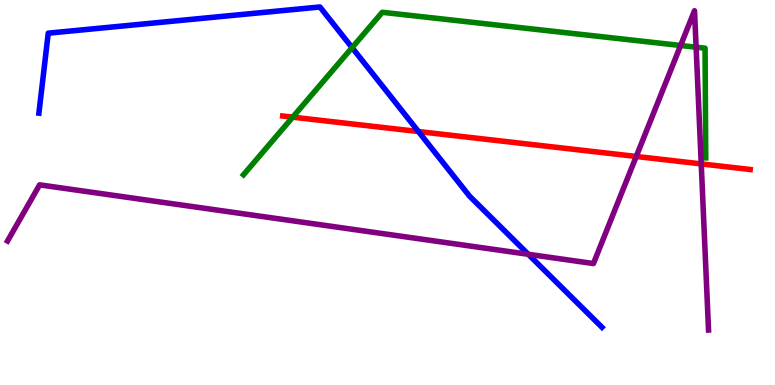[{'lines': ['blue', 'red'], 'intersections': [{'x': 5.4, 'y': 6.58}]}, {'lines': ['green', 'red'], 'intersections': [{'x': 3.78, 'y': 6.96}]}, {'lines': ['purple', 'red'], 'intersections': [{'x': 8.21, 'y': 5.94}, {'x': 9.05, 'y': 5.74}]}, {'lines': ['blue', 'green'], 'intersections': [{'x': 4.54, 'y': 8.76}]}, {'lines': ['blue', 'purple'], 'intersections': [{'x': 6.82, 'y': 3.4}]}, {'lines': ['green', 'purple'], 'intersections': [{'x': 8.78, 'y': 8.82}, {'x': 8.98, 'y': 8.77}]}]